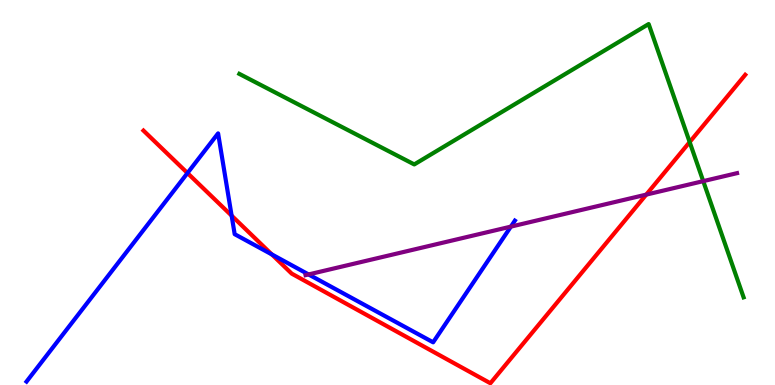[{'lines': ['blue', 'red'], 'intersections': [{'x': 2.42, 'y': 5.51}, {'x': 2.99, 'y': 4.4}, {'x': 3.51, 'y': 3.39}]}, {'lines': ['green', 'red'], 'intersections': [{'x': 8.9, 'y': 6.31}]}, {'lines': ['purple', 'red'], 'intersections': [{'x': 8.34, 'y': 4.95}]}, {'lines': ['blue', 'green'], 'intersections': []}, {'lines': ['blue', 'purple'], 'intersections': [{'x': 3.98, 'y': 2.87}, {'x': 6.59, 'y': 4.11}]}, {'lines': ['green', 'purple'], 'intersections': [{'x': 9.07, 'y': 5.29}]}]